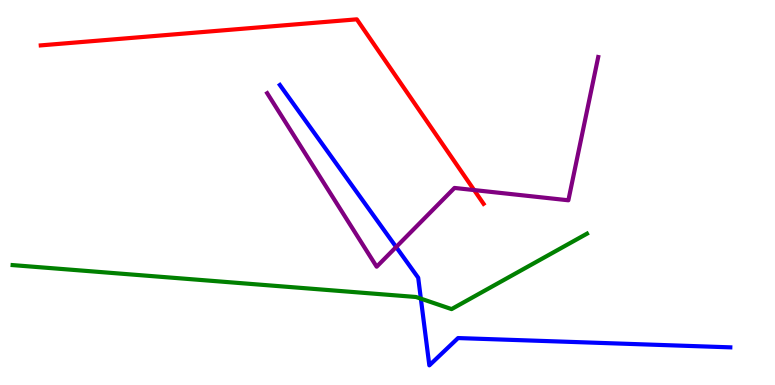[{'lines': ['blue', 'red'], 'intersections': []}, {'lines': ['green', 'red'], 'intersections': []}, {'lines': ['purple', 'red'], 'intersections': [{'x': 6.12, 'y': 5.06}]}, {'lines': ['blue', 'green'], 'intersections': [{'x': 5.43, 'y': 2.24}]}, {'lines': ['blue', 'purple'], 'intersections': [{'x': 5.11, 'y': 3.58}]}, {'lines': ['green', 'purple'], 'intersections': []}]